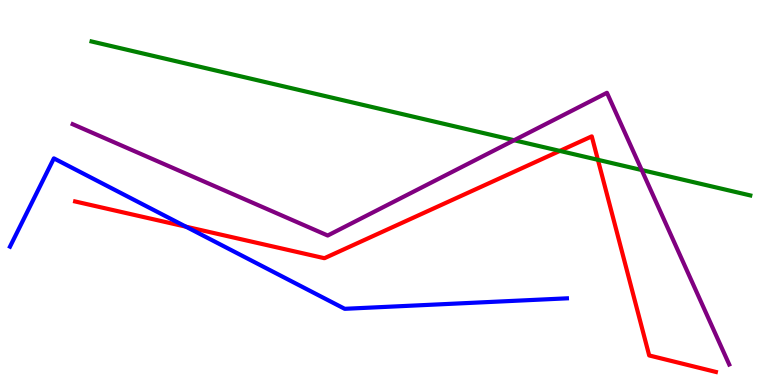[{'lines': ['blue', 'red'], 'intersections': [{'x': 2.4, 'y': 4.11}]}, {'lines': ['green', 'red'], 'intersections': [{'x': 7.22, 'y': 6.08}, {'x': 7.71, 'y': 5.85}]}, {'lines': ['purple', 'red'], 'intersections': []}, {'lines': ['blue', 'green'], 'intersections': []}, {'lines': ['blue', 'purple'], 'intersections': []}, {'lines': ['green', 'purple'], 'intersections': [{'x': 6.63, 'y': 6.36}, {'x': 8.28, 'y': 5.58}]}]